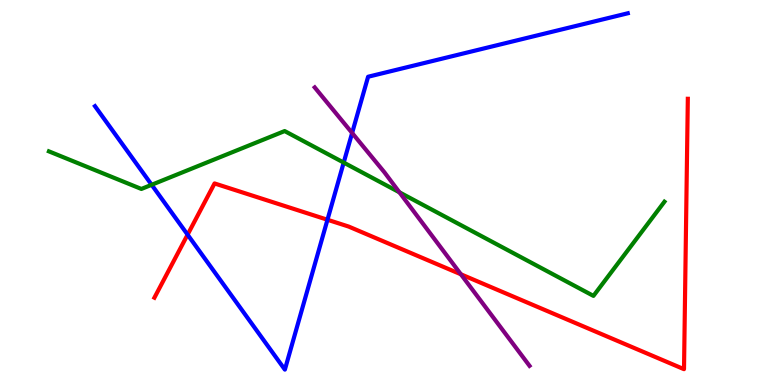[{'lines': ['blue', 'red'], 'intersections': [{'x': 2.42, 'y': 3.9}, {'x': 4.23, 'y': 4.29}]}, {'lines': ['green', 'red'], 'intersections': []}, {'lines': ['purple', 'red'], 'intersections': [{'x': 5.95, 'y': 2.88}]}, {'lines': ['blue', 'green'], 'intersections': [{'x': 1.96, 'y': 5.2}, {'x': 4.43, 'y': 5.78}]}, {'lines': ['blue', 'purple'], 'intersections': [{'x': 4.54, 'y': 6.55}]}, {'lines': ['green', 'purple'], 'intersections': [{'x': 5.15, 'y': 5.0}]}]